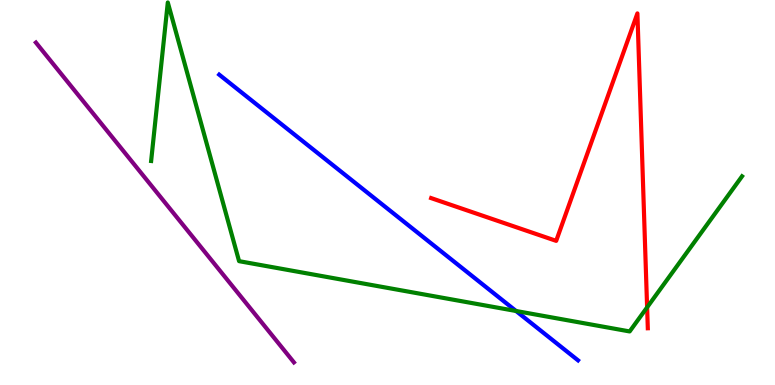[{'lines': ['blue', 'red'], 'intersections': []}, {'lines': ['green', 'red'], 'intersections': [{'x': 8.35, 'y': 2.02}]}, {'lines': ['purple', 'red'], 'intersections': []}, {'lines': ['blue', 'green'], 'intersections': [{'x': 6.66, 'y': 1.92}]}, {'lines': ['blue', 'purple'], 'intersections': []}, {'lines': ['green', 'purple'], 'intersections': []}]